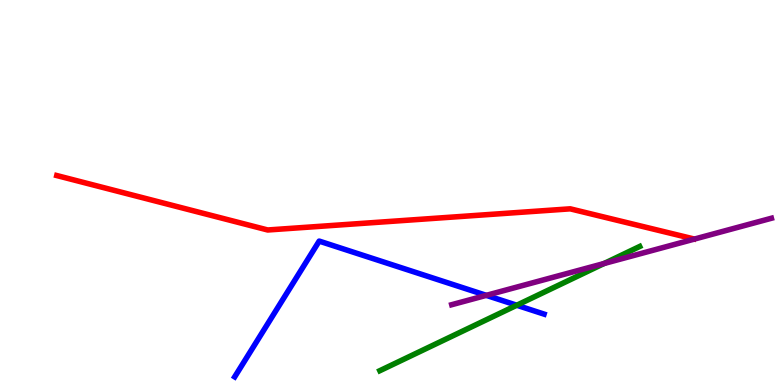[{'lines': ['blue', 'red'], 'intersections': []}, {'lines': ['green', 'red'], 'intersections': []}, {'lines': ['purple', 'red'], 'intersections': []}, {'lines': ['blue', 'green'], 'intersections': [{'x': 6.67, 'y': 2.07}]}, {'lines': ['blue', 'purple'], 'intersections': [{'x': 6.27, 'y': 2.33}]}, {'lines': ['green', 'purple'], 'intersections': [{'x': 7.79, 'y': 3.16}]}]